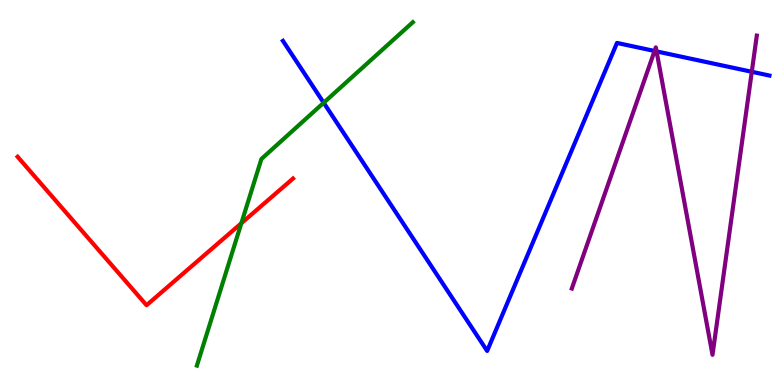[{'lines': ['blue', 'red'], 'intersections': []}, {'lines': ['green', 'red'], 'intersections': [{'x': 3.11, 'y': 4.2}]}, {'lines': ['purple', 'red'], 'intersections': []}, {'lines': ['blue', 'green'], 'intersections': [{'x': 4.18, 'y': 7.33}]}, {'lines': ['blue', 'purple'], 'intersections': [{'x': 8.45, 'y': 8.68}, {'x': 8.47, 'y': 8.66}, {'x': 9.7, 'y': 8.14}]}, {'lines': ['green', 'purple'], 'intersections': []}]